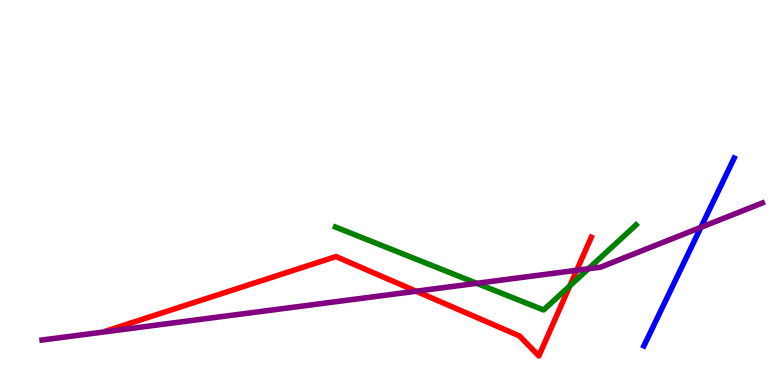[{'lines': ['blue', 'red'], 'intersections': []}, {'lines': ['green', 'red'], 'intersections': [{'x': 7.35, 'y': 2.58}]}, {'lines': ['purple', 'red'], 'intersections': [{'x': 5.37, 'y': 2.44}, {'x': 7.44, 'y': 2.98}]}, {'lines': ['blue', 'green'], 'intersections': []}, {'lines': ['blue', 'purple'], 'intersections': [{'x': 9.04, 'y': 4.09}]}, {'lines': ['green', 'purple'], 'intersections': [{'x': 6.15, 'y': 2.64}, {'x': 7.59, 'y': 3.02}]}]